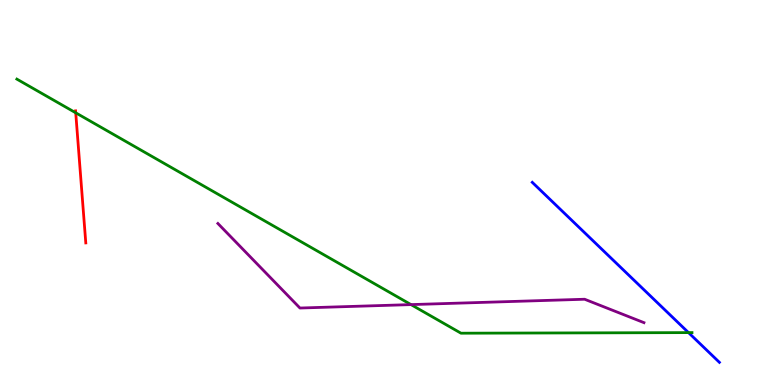[{'lines': ['blue', 'red'], 'intersections': []}, {'lines': ['green', 'red'], 'intersections': [{'x': 0.977, 'y': 7.07}]}, {'lines': ['purple', 'red'], 'intersections': []}, {'lines': ['blue', 'green'], 'intersections': [{'x': 8.88, 'y': 1.36}]}, {'lines': ['blue', 'purple'], 'intersections': []}, {'lines': ['green', 'purple'], 'intersections': [{'x': 5.3, 'y': 2.09}]}]